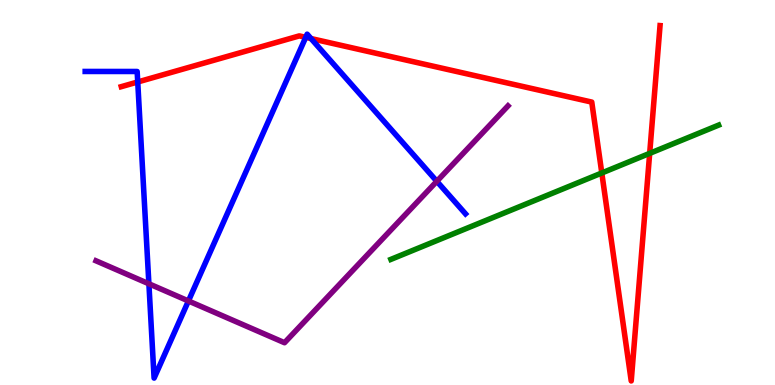[{'lines': ['blue', 'red'], 'intersections': [{'x': 1.78, 'y': 7.87}, {'x': 3.94, 'y': 9.03}, {'x': 4.01, 'y': 9.0}]}, {'lines': ['green', 'red'], 'intersections': [{'x': 7.77, 'y': 5.51}, {'x': 8.38, 'y': 6.02}]}, {'lines': ['purple', 'red'], 'intersections': []}, {'lines': ['blue', 'green'], 'intersections': []}, {'lines': ['blue', 'purple'], 'intersections': [{'x': 1.92, 'y': 2.63}, {'x': 2.43, 'y': 2.18}, {'x': 5.64, 'y': 5.29}]}, {'lines': ['green', 'purple'], 'intersections': []}]